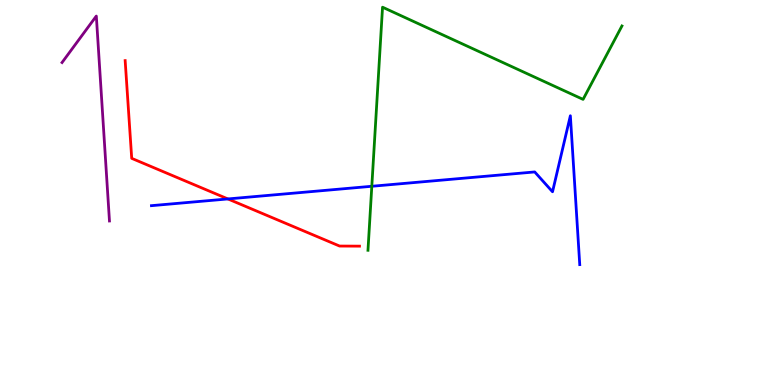[{'lines': ['blue', 'red'], 'intersections': [{'x': 2.94, 'y': 4.83}]}, {'lines': ['green', 'red'], 'intersections': []}, {'lines': ['purple', 'red'], 'intersections': []}, {'lines': ['blue', 'green'], 'intersections': [{'x': 4.8, 'y': 5.16}]}, {'lines': ['blue', 'purple'], 'intersections': []}, {'lines': ['green', 'purple'], 'intersections': []}]